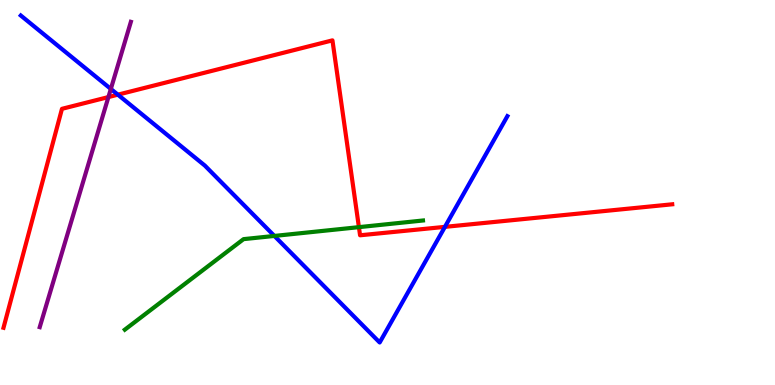[{'lines': ['blue', 'red'], 'intersections': [{'x': 1.52, 'y': 7.54}, {'x': 5.74, 'y': 4.11}]}, {'lines': ['green', 'red'], 'intersections': [{'x': 4.63, 'y': 4.1}]}, {'lines': ['purple', 'red'], 'intersections': [{'x': 1.4, 'y': 7.48}]}, {'lines': ['blue', 'green'], 'intersections': [{'x': 3.54, 'y': 3.87}]}, {'lines': ['blue', 'purple'], 'intersections': [{'x': 1.43, 'y': 7.69}]}, {'lines': ['green', 'purple'], 'intersections': []}]